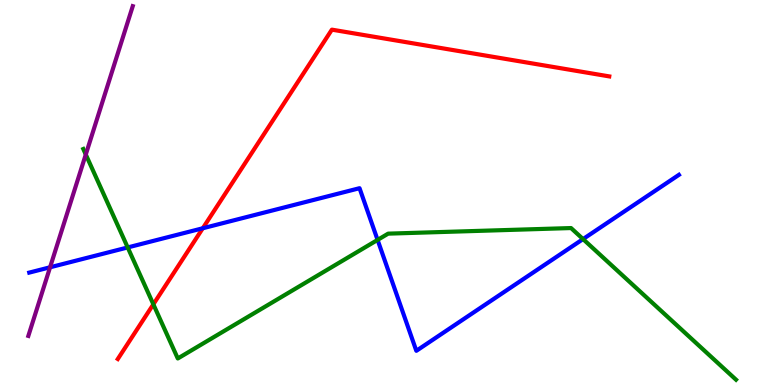[{'lines': ['blue', 'red'], 'intersections': [{'x': 2.62, 'y': 4.07}]}, {'lines': ['green', 'red'], 'intersections': [{'x': 1.98, 'y': 2.1}]}, {'lines': ['purple', 'red'], 'intersections': []}, {'lines': ['blue', 'green'], 'intersections': [{'x': 1.65, 'y': 3.57}, {'x': 4.87, 'y': 3.77}, {'x': 7.52, 'y': 3.79}]}, {'lines': ['blue', 'purple'], 'intersections': [{'x': 0.646, 'y': 3.06}]}, {'lines': ['green', 'purple'], 'intersections': [{'x': 1.11, 'y': 5.99}]}]